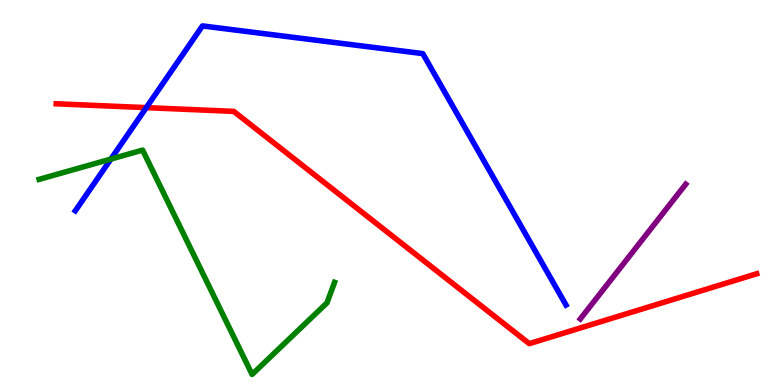[{'lines': ['blue', 'red'], 'intersections': [{'x': 1.89, 'y': 7.2}]}, {'lines': ['green', 'red'], 'intersections': []}, {'lines': ['purple', 'red'], 'intersections': []}, {'lines': ['blue', 'green'], 'intersections': [{'x': 1.43, 'y': 5.87}]}, {'lines': ['blue', 'purple'], 'intersections': []}, {'lines': ['green', 'purple'], 'intersections': []}]